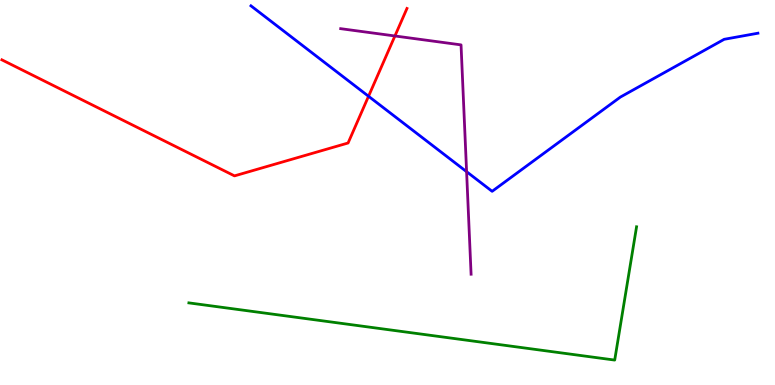[{'lines': ['blue', 'red'], 'intersections': [{'x': 4.76, 'y': 7.5}]}, {'lines': ['green', 'red'], 'intersections': []}, {'lines': ['purple', 'red'], 'intersections': [{'x': 5.1, 'y': 9.07}]}, {'lines': ['blue', 'green'], 'intersections': []}, {'lines': ['blue', 'purple'], 'intersections': [{'x': 6.02, 'y': 5.54}]}, {'lines': ['green', 'purple'], 'intersections': []}]